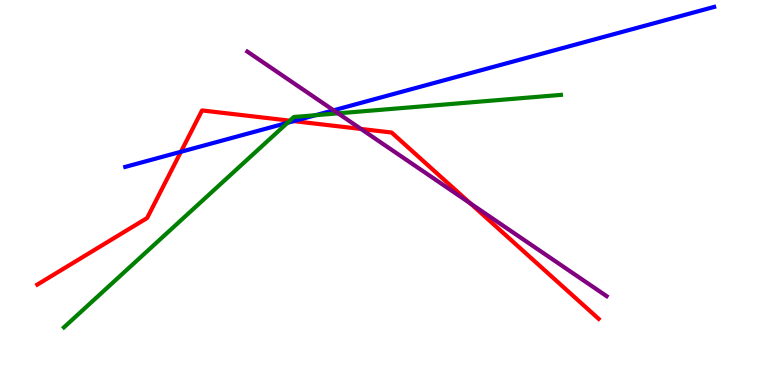[{'lines': ['blue', 'red'], 'intersections': [{'x': 2.33, 'y': 6.06}, {'x': 3.79, 'y': 6.85}]}, {'lines': ['green', 'red'], 'intersections': [{'x': 3.74, 'y': 6.87}]}, {'lines': ['purple', 'red'], 'intersections': [{'x': 4.66, 'y': 6.65}, {'x': 6.07, 'y': 4.72}]}, {'lines': ['blue', 'green'], 'intersections': [{'x': 3.71, 'y': 6.81}, {'x': 4.07, 'y': 7.01}]}, {'lines': ['blue', 'purple'], 'intersections': [{'x': 4.3, 'y': 7.13}]}, {'lines': ['green', 'purple'], 'intersections': [{'x': 4.36, 'y': 7.06}]}]